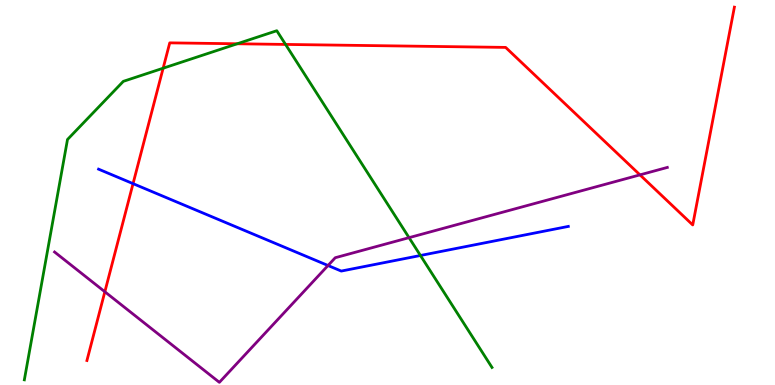[{'lines': ['blue', 'red'], 'intersections': [{'x': 1.72, 'y': 5.23}]}, {'lines': ['green', 'red'], 'intersections': [{'x': 2.11, 'y': 8.23}, {'x': 3.06, 'y': 8.86}, {'x': 3.68, 'y': 8.85}]}, {'lines': ['purple', 'red'], 'intersections': [{'x': 1.35, 'y': 2.42}, {'x': 8.26, 'y': 5.46}]}, {'lines': ['blue', 'green'], 'intersections': [{'x': 5.43, 'y': 3.36}]}, {'lines': ['blue', 'purple'], 'intersections': [{'x': 4.23, 'y': 3.1}]}, {'lines': ['green', 'purple'], 'intersections': [{'x': 5.28, 'y': 3.83}]}]